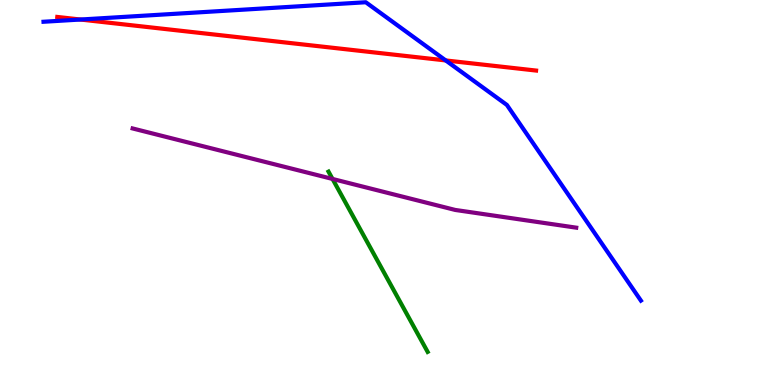[{'lines': ['blue', 'red'], 'intersections': [{'x': 1.04, 'y': 9.49}, {'x': 5.75, 'y': 8.43}]}, {'lines': ['green', 'red'], 'intersections': []}, {'lines': ['purple', 'red'], 'intersections': []}, {'lines': ['blue', 'green'], 'intersections': []}, {'lines': ['blue', 'purple'], 'intersections': []}, {'lines': ['green', 'purple'], 'intersections': [{'x': 4.29, 'y': 5.35}]}]